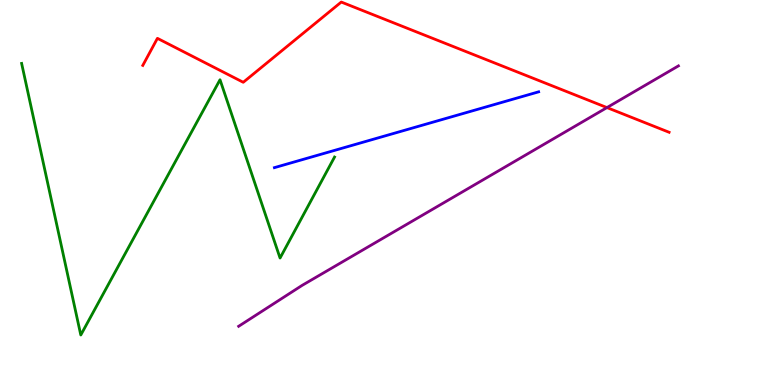[{'lines': ['blue', 'red'], 'intersections': []}, {'lines': ['green', 'red'], 'intersections': []}, {'lines': ['purple', 'red'], 'intersections': [{'x': 7.83, 'y': 7.21}]}, {'lines': ['blue', 'green'], 'intersections': []}, {'lines': ['blue', 'purple'], 'intersections': []}, {'lines': ['green', 'purple'], 'intersections': []}]